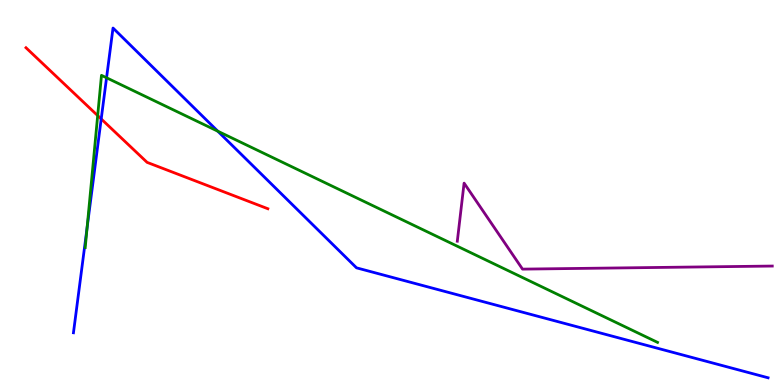[{'lines': ['blue', 'red'], 'intersections': [{'x': 1.31, 'y': 6.91}]}, {'lines': ['green', 'red'], 'intersections': [{'x': 1.26, 'y': 7.0}]}, {'lines': ['purple', 'red'], 'intersections': []}, {'lines': ['blue', 'green'], 'intersections': [{'x': 1.12, 'y': 4.09}, {'x': 1.37, 'y': 7.98}, {'x': 2.81, 'y': 6.59}]}, {'lines': ['blue', 'purple'], 'intersections': []}, {'lines': ['green', 'purple'], 'intersections': []}]